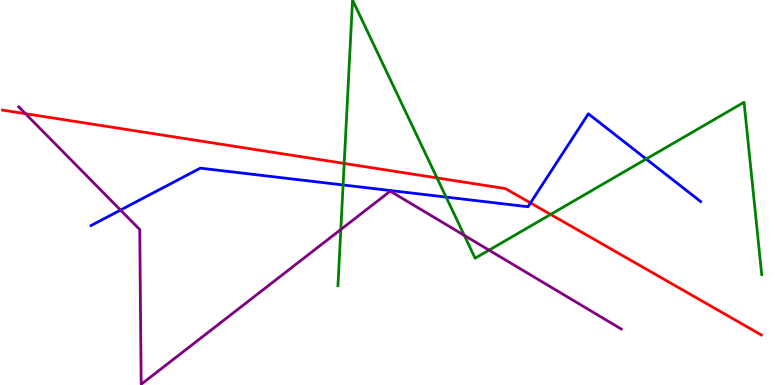[{'lines': ['blue', 'red'], 'intersections': [{'x': 6.84, 'y': 4.73}]}, {'lines': ['green', 'red'], 'intersections': [{'x': 4.44, 'y': 5.76}, {'x': 5.64, 'y': 5.38}, {'x': 7.1, 'y': 4.43}]}, {'lines': ['purple', 'red'], 'intersections': [{'x': 0.329, 'y': 7.05}]}, {'lines': ['blue', 'green'], 'intersections': [{'x': 4.43, 'y': 5.2}, {'x': 5.76, 'y': 4.88}, {'x': 8.34, 'y': 5.87}]}, {'lines': ['blue', 'purple'], 'intersections': [{'x': 1.56, 'y': 4.54}]}, {'lines': ['green', 'purple'], 'intersections': [{'x': 4.4, 'y': 4.04}, {'x': 5.99, 'y': 3.89}, {'x': 6.31, 'y': 3.5}]}]